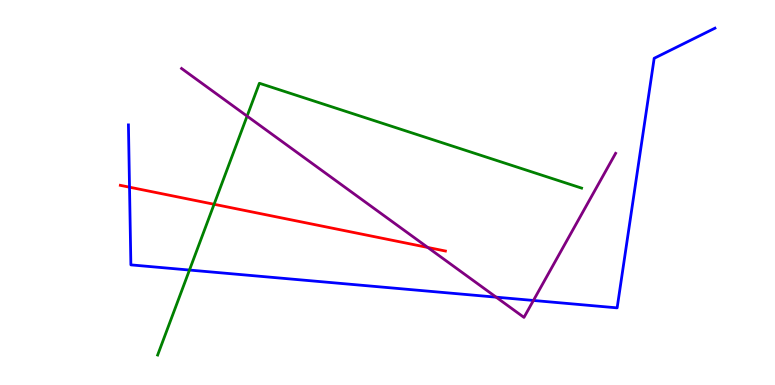[{'lines': ['blue', 'red'], 'intersections': [{'x': 1.67, 'y': 5.14}]}, {'lines': ['green', 'red'], 'intersections': [{'x': 2.76, 'y': 4.69}]}, {'lines': ['purple', 'red'], 'intersections': [{'x': 5.52, 'y': 3.57}]}, {'lines': ['blue', 'green'], 'intersections': [{'x': 2.44, 'y': 2.99}]}, {'lines': ['blue', 'purple'], 'intersections': [{'x': 6.4, 'y': 2.28}, {'x': 6.88, 'y': 2.2}]}, {'lines': ['green', 'purple'], 'intersections': [{'x': 3.19, 'y': 6.98}]}]